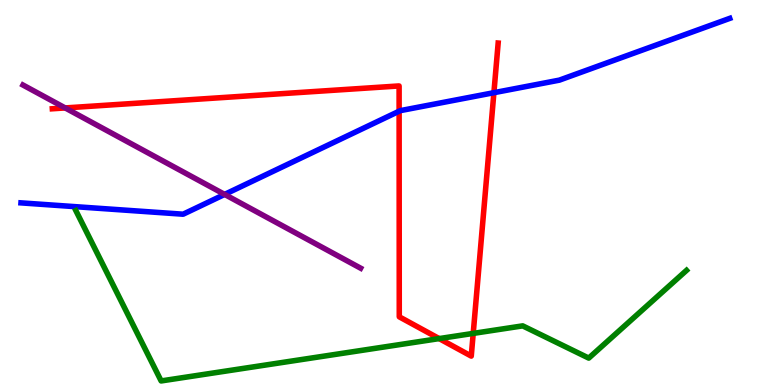[{'lines': ['blue', 'red'], 'intersections': [{'x': 5.15, 'y': 7.11}, {'x': 6.37, 'y': 7.59}]}, {'lines': ['green', 'red'], 'intersections': [{'x': 5.67, 'y': 1.21}, {'x': 6.11, 'y': 1.34}]}, {'lines': ['purple', 'red'], 'intersections': [{'x': 0.841, 'y': 7.2}]}, {'lines': ['blue', 'green'], 'intersections': []}, {'lines': ['blue', 'purple'], 'intersections': [{'x': 2.9, 'y': 4.95}]}, {'lines': ['green', 'purple'], 'intersections': []}]